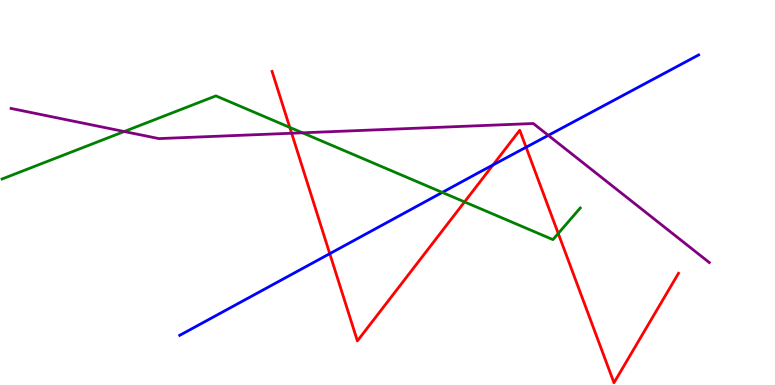[{'lines': ['blue', 'red'], 'intersections': [{'x': 4.26, 'y': 3.41}, {'x': 6.36, 'y': 5.72}, {'x': 6.79, 'y': 6.18}]}, {'lines': ['green', 'red'], 'intersections': [{'x': 3.74, 'y': 6.69}, {'x': 5.99, 'y': 4.76}, {'x': 7.2, 'y': 3.94}]}, {'lines': ['purple', 'red'], 'intersections': [{'x': 3.76, 'y': 6.54}]}, {'lines': ['blue', 'green'], 'intersections': [{'x': 5.71, 'y': 5.0}]}, {'lines': ['blue', 'purple'], 'intersections': [{'x': 7.07, 'y': 6.48}]}, {'lines': ['green', 'purple'], 'intersections': [{'x': 1.6, 'y': 6.58}, {'x': 3.9, 'y': 6.55}]}]